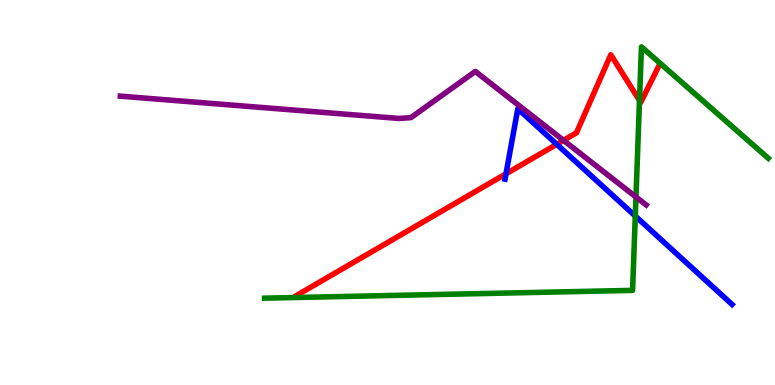[{'lines': ['blue', 'red'], 'intersections': [{'x': 6.53, 'y': 5.49}, {'x': 7.18, 'y': 6.25}]}, {'lines': ['green', 'red'], 'intersections': [{'x': 8.25, 'y': 7.39}]}, {'lines': ['purple', 'red'], 'intersections': [{'x': 7.27, 'y': 6.35}]}, {'lines': ['blue', 'green'], 'intersections': [{'x': 8.2, 'y': 4.39}]}, {'lines': ['blue', 'purple'], 'intersections': []}, {'lines': ['green', 'purple'], 'intersections': [{'x': 8.21, 'y': 4.88}]}]